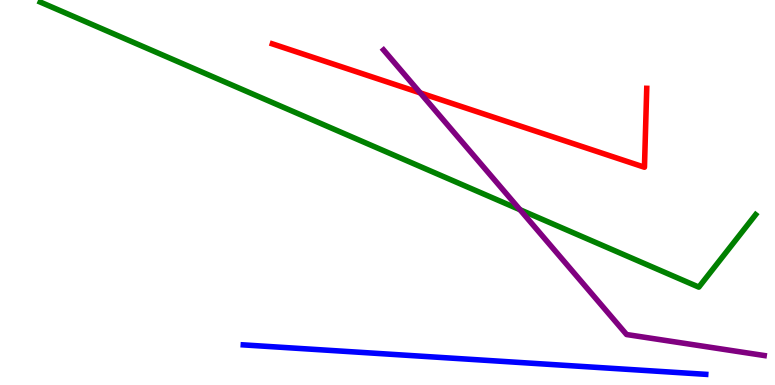[{'lines': ['blue', 'red'], 'intersections': []}, {'lines': ['green', 'red'], 'intersections': []}, {'lines': ['purple', 'red'], 'intersections': [{'x': 5.42, 'y': 7.59}]}, {'lines': ['blue', 'green'], 'intersections': []}, {'lines': ['blue', 'purple'], 'intersections': []}, {'lines': ['green', 'purple'], 'intersections': [{'x': 6.71, 'y': 4.55}]}]